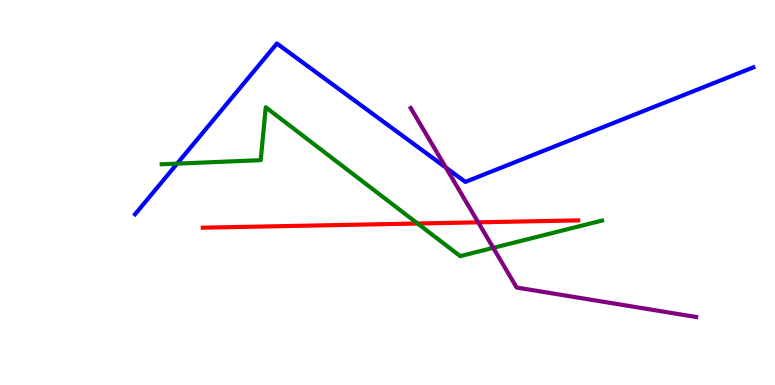[{'lines': ['blue', 'red'], 'intersections': []}, {'lines': ['green', 'red'], 'intersections': [{'x': 5.39, 'y': 4.19}]}, {'lines': ['purple', 'red'], 'intersections': [{'x': 6.17, 'y': 4.23}]}, {'lines': ['blue', 'green'], 'intersections': [{'x': 2.29, 'y': 5.75}]}, {'lines': ['blue', 'purple'], 'intersections': [{'x': 5.75, 'y': 5.65}]}, {'lines': ['green', 'purple'], 'intersections': [{'x': 6.36, 'y': 3.56}]}]